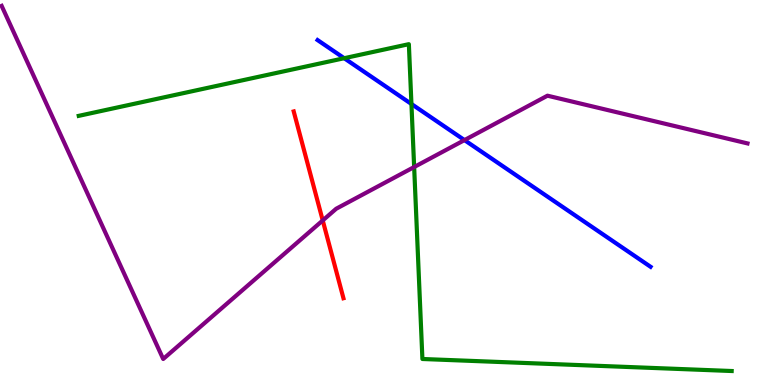[{'lines': ['blue', 'red'], 'intersections': []}, {'lines': ['green', 'red'], 'intersections': []}, {'lines': ['purple', 'red'], 'intersections': [{'x': 4.16, 'y': 4.27}]}, {'lines': ['blue', 'green'], 'intersections': [{'x': 4.44, 'y': 8.49}, {'x': 5.31, 'y': 7.3}]}, {'lines': ['blue', 'purple'], 'intersections': [{'x': 5.99, 'y': 6.36}]}, {'lines': ['green', 'purple'], 'intersections': [{'x': 5.34, 'y': 5.66}]}]